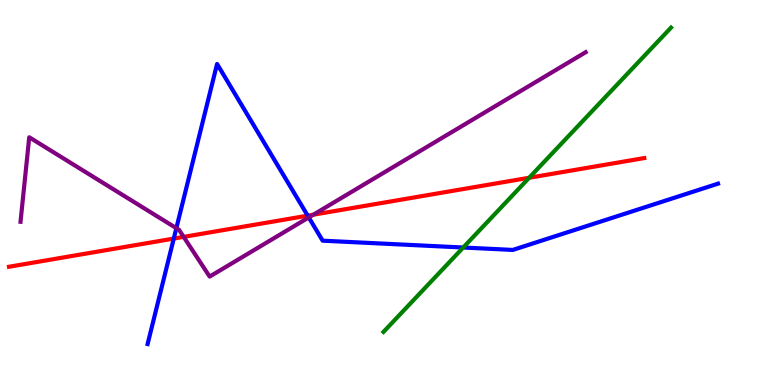[{'lines': ['blue', 'red'], 'intersections': [{'x': 2.24, 'y': 3.8}, {'x': 3.97, 'y': 4.4}]}, {'lines': ['green', 'red'], 'intersections': [{'x': 6.83, 'y': 5.38}]}, {'lines': ['purple', 'red'], 'intersections': [{'x': 2.37, 'y': 3.85}, {'x': 4.04, 'y': 4.42}]}, {'lines': ['blue', 'green'], 'intersections': [{'x': 5.98, 'y': 3.57}]}, {'lines': ['blue', 'purple'], 'intersections': [{'x': 2.28, 'y': 4.07}, {'x': 3.98, 'y': 4.35}]}, {'lines': ['green', 'purple'], 'intersections': []}]